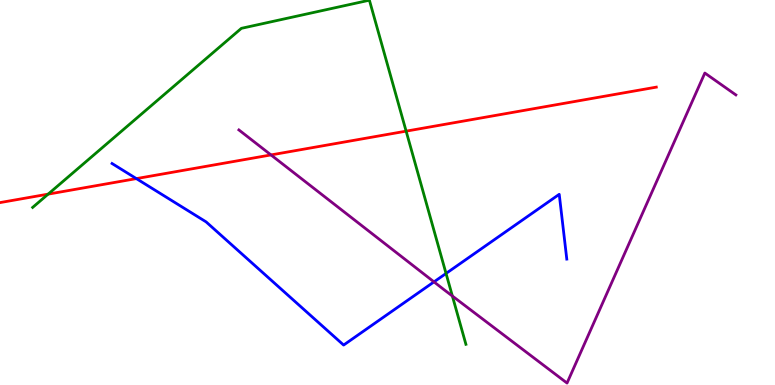[{'lines': ['blue', 'red'], 'intersections': [{'x': 1.76, 'y': 5.36}]}, {'lines': ['green', 'red'], 'intersections': [{'x': 0.621, 'y': 4.96}, {'x': 5.24, 'y': 6.59}]}, {'lines': ['purple', 'red'], 'intersections': [{'x': 3.5, 'y': 5.98}]}, {'lines': ['blue', 'green'], 'intersections': [{'x': 5.76, 'y': 2.9}]}, {'lines': ['blue', 'purple'], 'intersections': [{'x': 5.6, 'y': 2.68}]}, {'lines': ['green', 'purple'], 'intersections': [{'x': 5.84, 'y': 2.31}]}]